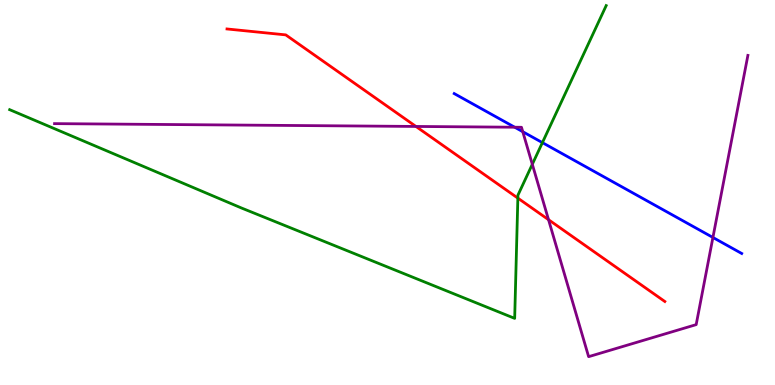[{'lines': ['blue', 'red'], 'intersections': []}, {'lines': ['green', 'red'], 'intersections': [{'x': 6.68, 'y': 4.85}]}, {'lines': ['purple', 'red'], 'intersections': [{'x': 5.37, 'y': 6.72}, {'x': 7.08, 'y': 4.29}]}, {'lines': ['blue', 'green'], 'intersections': [{'x': 7.0, 'y': 6.3}]}, {'lines': ['blue', 'purple'], 'intersections': [{'x': 6.64, 'y': 6.7}, {'x': 6.75, 'y': 6.58}, {'x': 9.2, 'y': 3.83}]}, {'lines': ['green', 'purple'], 'intersections': [{'x': 6.87, 'y': 5.73}]}]